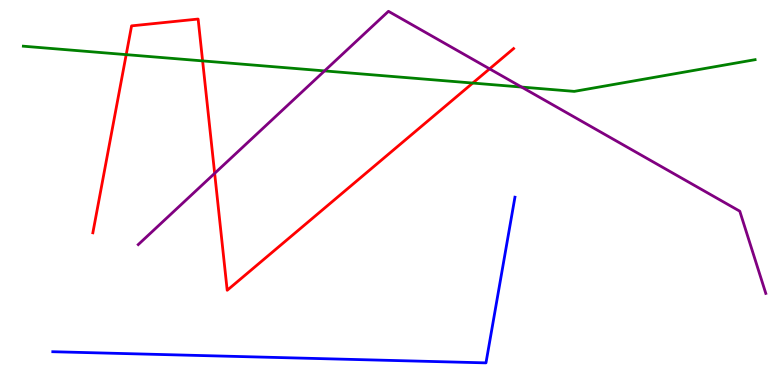[{'lines': ['blue', 'red'], 'intersections': []}, {'lines': ['green', 'red'], 'intersections': [{'x': 1.63, 'y': 8.58}, {'x': 2.61, 'y': 8.42}, {'x': 6.1, 'y': 7.84}]}, {'lines': ['purple', 'red'], 'intersections': [{'x': 2.77, 'y': 5.5}, {'x': 6.32, 'y': 8.21}]}, {'lines': ['blue', 'green'], 'intersections': []}, {'lines': ['blue', 'purple'], 'intersections': []}, {'lines': ['green', 'purple'], 'intersections': [{'x': 4.19, 'y': 8.16}, {'x': 6.73, 'y': 7.74}]}]